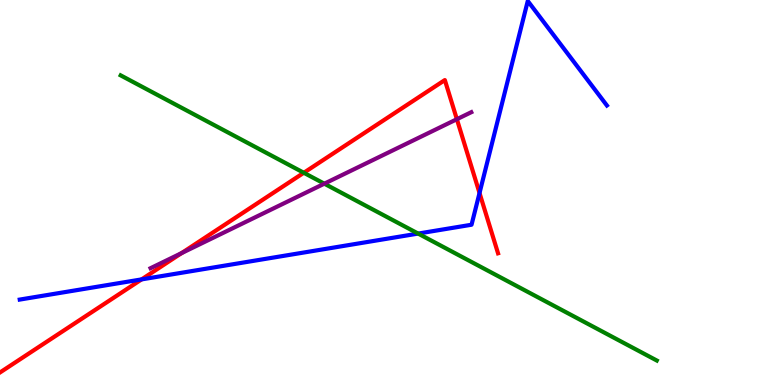[{'lines': ['blue', 'red'], 'intersections': [{'x': 1.83, 'y': 2.74}, {'x': 6.19, 'y': 4.99}]}, {'lines': ['green', 'red'], 'intersections': [{'x': 3.92, 'y': 5.51}]}, {'lines': ['purple', 'red'], 'intersections': [{'x': 2.34, 'y': 3.43}, {'x': 5.9, 'y': 6.9}]}, {'lines': ['blue', 'green'], 'intersections': [{'x': 5.4, 'y': 3.93}]}, {'lines': ['blue', 'purple'], 'intersections': []}, {'lines': ['green', 'purple'], 'intersections': [{'x': 4.18, 'y': 5.23}]}]